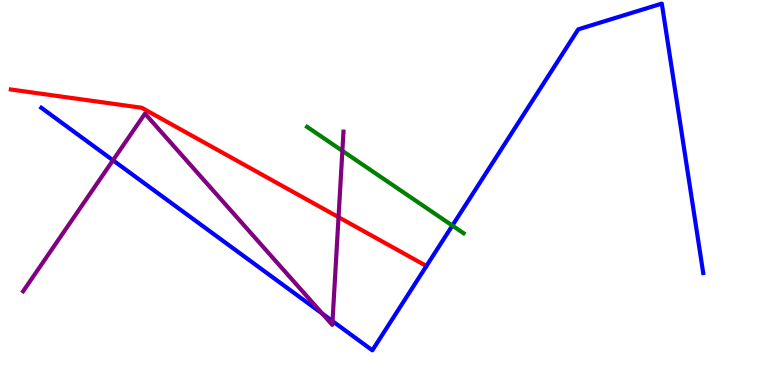[{'lines': ['blue', 'red'], 'intersections': []}, {'lines': ['green', 'red'], 'intersections': []}, {'lines': ['purple', 'red'], 'intersections': [{'x': 4.37, 'y': 4.36}]}, {'lines': ['blue', 'green'], 'intersections': [{'x': 5.84, 'y': 4.14}]}, {'lines': ['blue', 'purple'], 'intersections': [{'x': 1.46, 'y': 5.84}, {'x': 4.16, 'y': 1.85}, {'x': 4.29, 'y': 1.66}]}, {'lines': ['green', 'purple'], 'intersections': [{'x': 4.42, 'y': 6.08}]}]